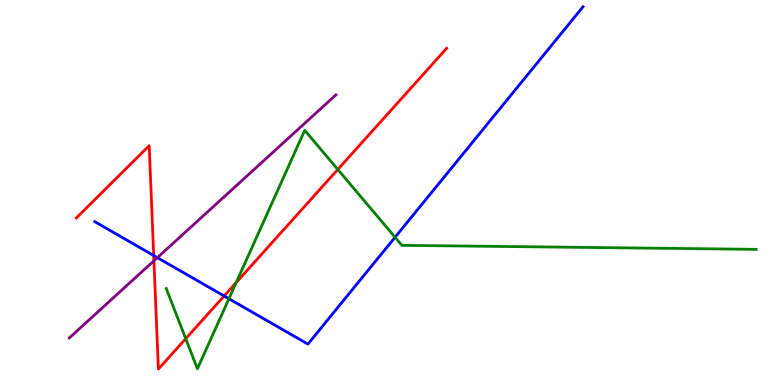[{'lines': ['blue', 'red'], 'intersections': [{'x': 1.98, 'y': 3.36}, {'x': 2.89, 'y': 2.31}]}, {'lines': ['green', 'red'], 'intersections': [{'x': 2.4, 'y': 1.2}, {'x': 3.05, 'y': 2.66}, {'x': 4.36, 'y': 5.6}]}, {'lines': ['purple', 'red'], 'intersections': [{'x': 1.99, 'y': 3.23}]}, {'lines': ['blue', 'green'], 'intersections': [{'x': 2.95, 'y': 2.24}, {'x': 5.1, 'y': 3.84}]}, {'lines': ['blue', 'purple'], 'intersections': [{'x': 2.03, 'y': 3.31}]}, {'lines': ['green', 'purple'], 'intersections': []}]